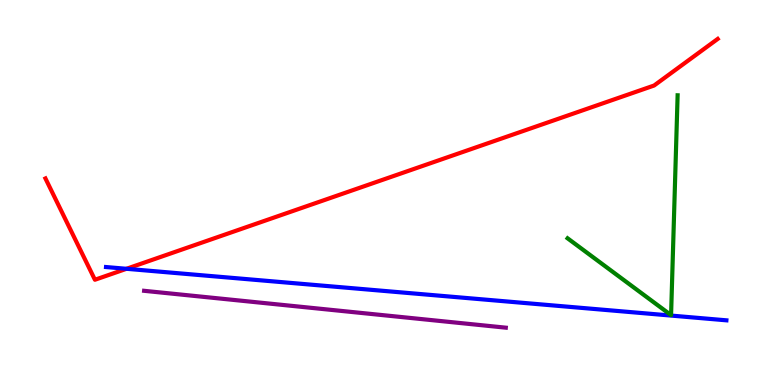[{'lines': ['blue', 'red'], 'intersections': [{'x': 1.63, 'y': 3.02}]}, {'lines': ['green', 'red'], 'intersections': []}, {'lines': ['purple', 'red'], 'intersections': []}, {'lines': ['blue', 'green'], 'intersections': []}, {'lines': ['blue', 'purple'], 'intersections': []}, {'lines': ['green', 'purple'], 'intersections': []}]